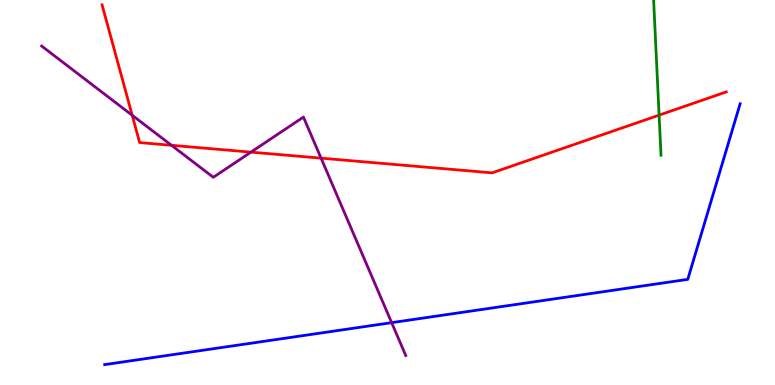[{'lines': ['blue', 'red'], 'intersections': []}, {'lines': ['green', 'red'], 'intersections': [{'x': 8.5, 'y': 7.01}]}, {'lines': ['purple', 'red'], 'intersections': [{'x': 1.71, 'y': 7.01}, {'x': 2.21, 'y': 6.23}, {'x': 3.24, 'y': 6.05}, {'x': 4.14, 'y': 5.89}]}, {'lines': ['blue', 'green'], 'intersections': []}, {'lines': ['blue', 'purple'], 'intersections': [{'x': 5.05, 'y': 1.62}]}, {'lines': ['green', 'purple'], 'intersections': []}]